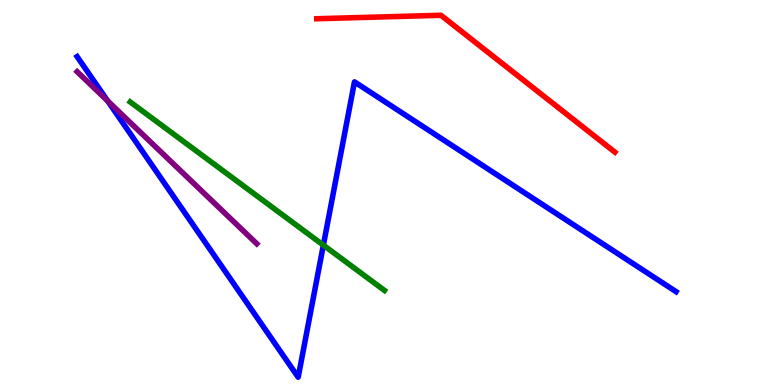[{'lines': ['blue', 'red'], 'intersections': []}, {'lines': ['green', 'red'], 'intersections': []}, {'lines': ['purple', 'red'], 'intersections': []}, {'lines': ['blue', 'green'], 'intersections': [{'x': 4.17, 'y': 3.63}]}, {'lines': ['blue', 'purple'], 'intersections': [{'x': 1.39, 'y': 7.38}]}, {'lines': ['green', 'purple'], 'intersections': []}]